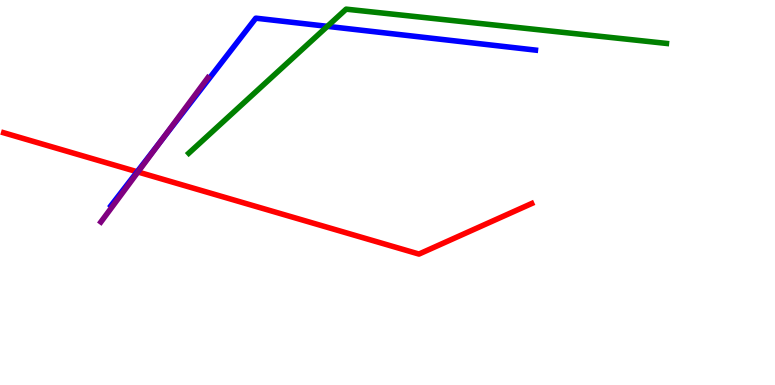[{'lines': ['blue', 'red'], 'intersections': [{'x': 1.77, 'y': 5.54}]}, {'lines': ['green', 'red'], 'intersections': []}, {'lines': ['purple', 'red'], 'intersections': [{'x': 1.78, 'y': 5.53}]}, {'lines': ['blue', 'green'], 'intersections': [{'x': 4.22, 'y': 9.32}]}, {'lines': ['blue', 'purple'], 'intersections': [{'x': 2.08, 'y': 6.35}]}, {'lines': ['green', 'purple'], 'intersections': []}]